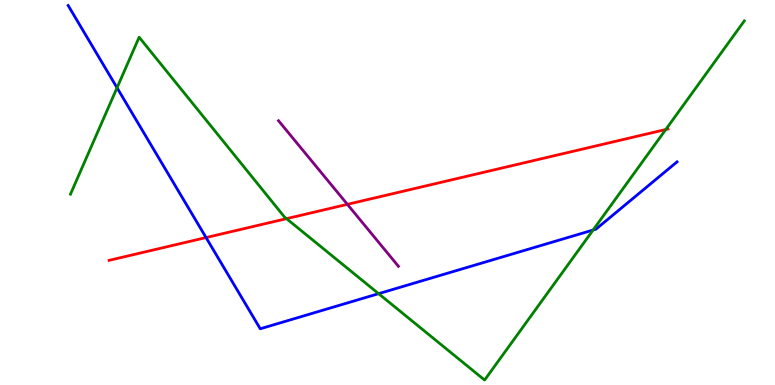[{'lines': ['blue', 'red'], 'intersections': [{'x': 2.66, 'y': 3.83}]}, {'lines': ['green', 'red'], 'intersections': [{'x': 3.7, 'y': 4.32}, {'x': 8.59, 'y': 6.64}]}, {'lines': ['purple', 'red'], 'intersections': [{'x': 4.48, 'y': 4.69}]}, {'lines': ['blue', 'green'], 'intersections': [{'x': 1.51, 'y': 7.72}, {'x': 4.89, 'y': 2.37}, {'x': 7.65, 'y': 4.03}]}, {'lines': ['blue', 'purple'], 'intersections': []}, {'lines': ['green', 'purple'], 'intersections': []}]